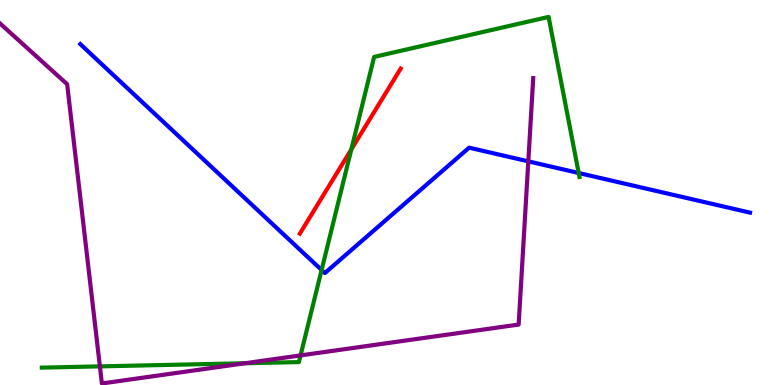[{'lines': ['blue', 'red'], 'intersections': []}, {'lines': ['green', 'red'], 'intersections': [{'x': 4.53, 'y': 6.12}]}, {'lines': ['purple', 'red'], 'intersections': []}, {'lines': ['blue', 'green'], 'intersections': [{'x': 4.15, 'y': 2.99}, {'x': 7.47, 'y': 5.51}]}, {'lines': ['blue', 'purple'], 'intersections': [{'x': 6.82, 'y': 5.81}]}, {'lines': ['green', 'purple'], 'intersections': [{'x': 1.29, 'y': 0.484}, {'x': 3.16, 'y': 0.565}, {'x': 3.88, 'y': 0.769}]}]